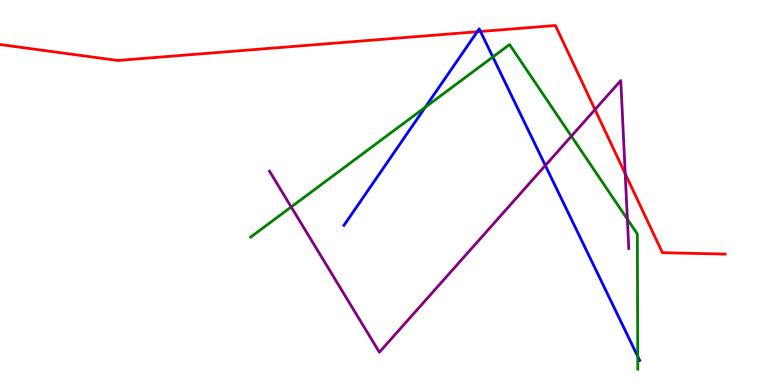[{'lines': ['blue', 'red'], 'intersections': [{'x': 6.16, 'y': 9.18}, {'x': 6.2, 'y': 9.18}]}, {'lines': ['green', 'red'], 'intersections': []}, {'lines': ['purple', 'red'], 'intersections': [{'x': 7.68, 'y': 7.15}, {'x': 8.07, 'y': 5.49}]}, {'lines': ['blue', 'green'], 'intersections': [{'x': 5.49, 'y': 7.21}, {'x': 6.36, 'y': 8.52}, {'x': 8.23, 'y': 0.743}]}, {'lines': ['blue', 'purple'], 'intersections': [{'x': 7.04, 'y': 5.7}]}, {'lines': ['green', 'purple'], 'intersections': [{'x': 3.76, 'y': 4.62}, {'x': 7.37, 'y': 6.46}, {'x': 8.1, 'y': 4.31}]}]